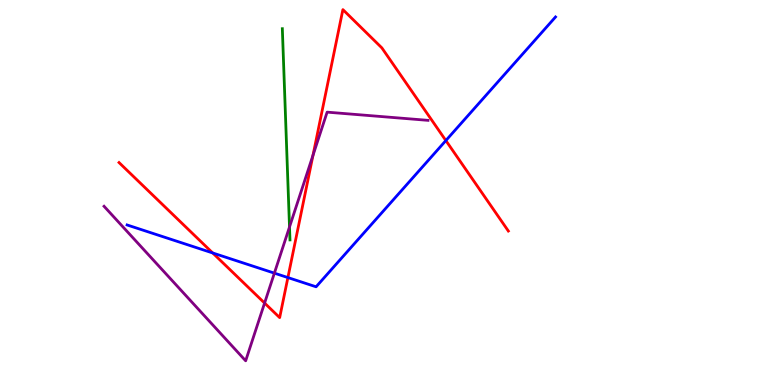[{'lines': ['blue', 'red'], 'intersections': [{'x': 2.74, 'y': 3.43}, {'x': 3.71, 'y': 2.79}, {'x': 5.75, 'y': 6.35}]}, {'lines': ['green', 'red'], 'intersections': []}, {'lines': ['purple', 'red'], 'intersections': [{'x': 3.41, 'y': 2.13}, {'x': 4.04, 'y': 5.97}]}, {'lines': ['blue', 'green'], 'intersections': []}, {'lines': ['blue', 'purple'], 'intersections': [{'x': 3.54, 'y': 2.91}]}, {'lines': ['green', 'purple'], 'intersections': [{'x': 3.74, 'y': 4.1}]}]